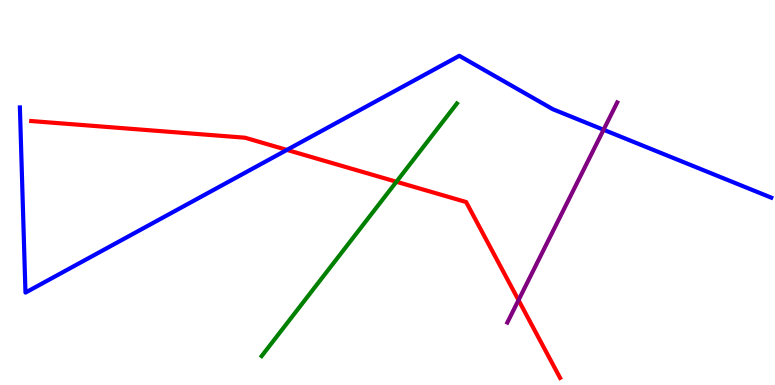[{'lines': ['blue', 'red'], 'intersections': [{'x': 3.7, 'y': 6.11}]}, {'lines': ['green', 'red'], 'intersections': [{'x': 5.11, 'y': 5.28}]}, {'lines': ['purple', 'red'], 'intersections': [{'x': 6.69, 'y': 2.2}]}, {'lines': ['blue', 'green'], 'intersections': []}, {'lines': ['blue', 'purple'], 'intersections': [{'x': 7.79, 'y': 6.63}]}, {'lines': ['green', 'purple'], 'intersections': []}]